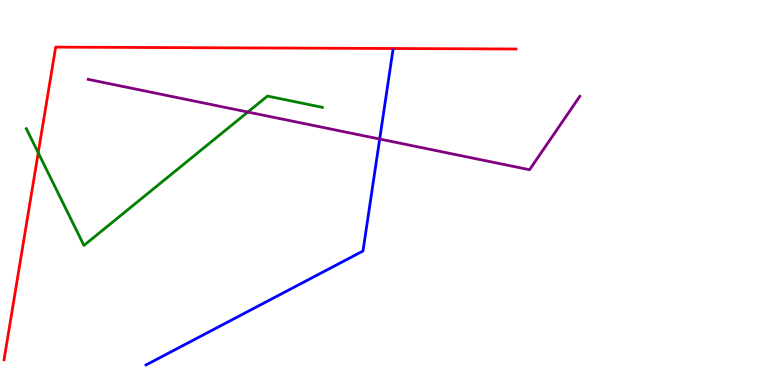[{'lines': ['blue', 'red'], 'intersections': []}, {'lines': ['green', 'red'], 'intersections': [{'x': 0.493, 'y': 6.03}]}, {'lines': ['purple', 'red'], 'intersections': []}, {'lines': ['blue', 'green'], 'intersections': []}, {'lines': ['blue', 'purple'], 'intersections': [{'x': 4.9, 'y': 6.39}]}, {'lines': ['green', 'purple'], 'intersections': [{'x': 3.2, 'y': 7.09}]}]